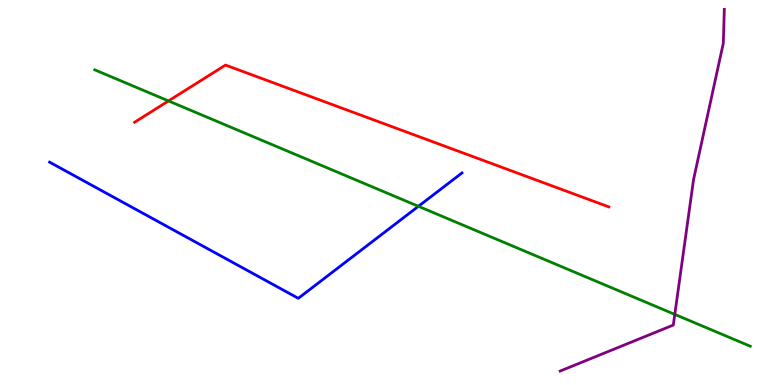[{'lines': ['blue', 'red'], 'intersections': []}, {'lines': ['green', 'red'], 'intersections': [{'x': 2.17, 'y': 7.38}]}, {'lines': ['purple', 'red'], 'intersections': []}, {'lines': ['blue', 'green'], 'intersections': [{'x': 5.4, 'y': 4.64}]}, {'lines': ['blue', 'purple'], 'intersections': []}, {'lines': ['green', 'purple'], 'intersections': [{'x': 8.71, 'y': 1.83}]}]